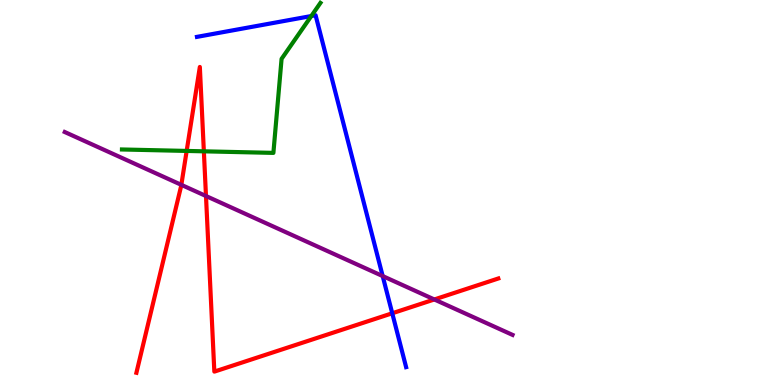[{'lines': ['blue', 'red'], 'intersections': [{'x': 5.06, 'y': 1.86}]}, {'lines': ['green', 'red'], 'intersections': [{'x': 2.41, 'y': 6.08}, {'x': 2.63, 'y': 6.07}]}, {'lines': ['purple', 'red'], 'intersections': [{'x': 2.34, 'y': 5.2}, {'x': 2.66, 'y': 4.91}, {'x': 5.6, 'y': 2.22}]}, {'lines': ['blue', 'green'], 'intersections': [{'x': 4.02, 'y': 9.58}]}, {'lines': ['blue', 'purple'], 'intersections': [{'x': 4.94, 'y': 2.83}]}, {'lines': ['green', 'purple'], 'intersections': []}]